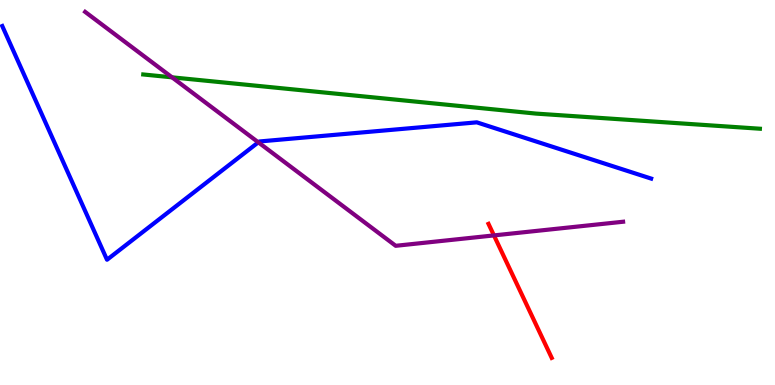[{'lines': ['blue', 'red'], 'intersections': []}, {'lines': ['green', 'red'], 'intersections': []}, {'lines': ['purple', 'red'], 'intersections': [{'x': 6.37, 'y': 3.89}]}, {'lines': ['blue', 'green'], 'intersections': []}, {'lines': ['blue', 'purple'], 'intersections': [{'x': 3.33, 'y': 6.3}]}, {'lines': ['green', 'purple'], 'intersections': [{'x': 2.22, 'y': 7.99}]}]